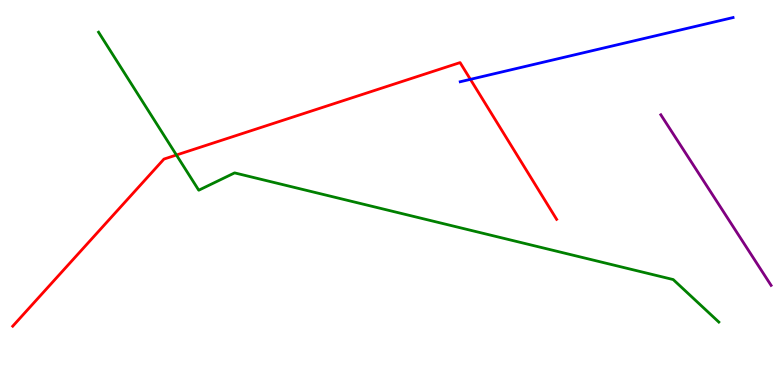[{'lines': ['blue', 'red'], 'intersections': [{'x': 6.07, 'y': 7.94}]}, {'lines': ['green', 'red'], 'intersections': [{'x': 2.28, 'y': 5.97}]}, {'lines': ['purple', 'red'], 'intersections': []}, {'lines': ['blue', 'green'], 'intersections': []}, {'lines': ['blue', 'purple'], 'intersections': []}, {'lines': ['green', 'purple'], 'intersections': []}]